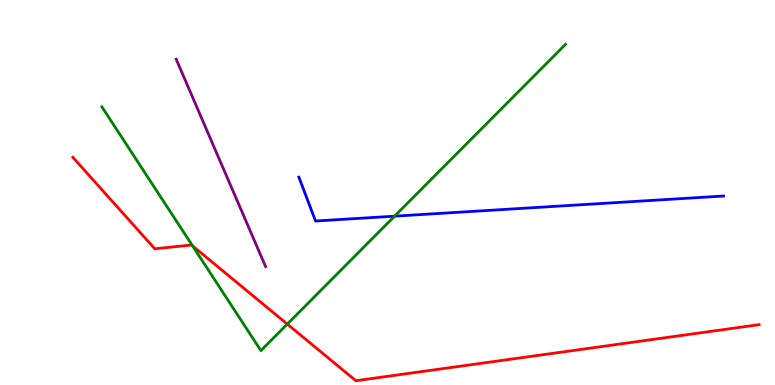[{'lines': ['blue', 'red'], 'intersections': []}, {'lines': ['green', 'red'], 'intersections': [{'x': 2.49, 'y': 3.61}, {'x': 3.71, 'y': 1.58}]}, {'lines': ['purple', 'red'], 'intersections': []}, {'lines': ['blue', 'green'], 'intersections': [{'x': 5.09, 'y': 4.39}]}, {'lines': ['blue', 'purple'], 'intersections': []}, {'lines': ['green', 'purple'], 'intersections': []}]